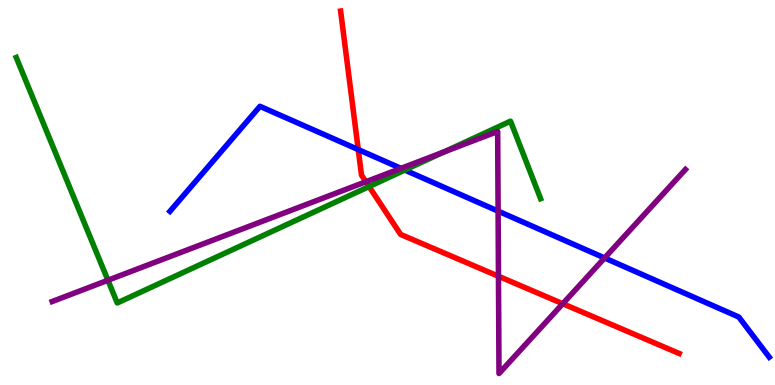[{'lines': ['blue', 'red'], 'intersections': [{'x': 4.62, 'y': 6.12}]}, {'lines': ['green', 'red'], 'intersections': [{'x': 4.76, 'y': 5.15}]}, {'lines': ['purple', 'red'], 'intersections': [{'x': 4.72, 'y': 5.28}, {'x': 6.43, 'y': 2.82}, {'x': 7.26, 'y': 2.11}]}, {'lines': ['blue', 'green'], 'intersections': [{'x': 5.22, 'y': 5.58}]}, {'lines': ['blue', 'purple'], 'intersections': [{'x': 5.17, 'y': 5.63}, {'x': 6.43, 'y': 4.52}, {'x': 7.8, 'y': 3.3}]}, {'lines': ['green', 'purple'], 'intersections': [{'x': 1.39, 'y': 2.72}, {'x': 5.73, 'y': 6.05}]}]